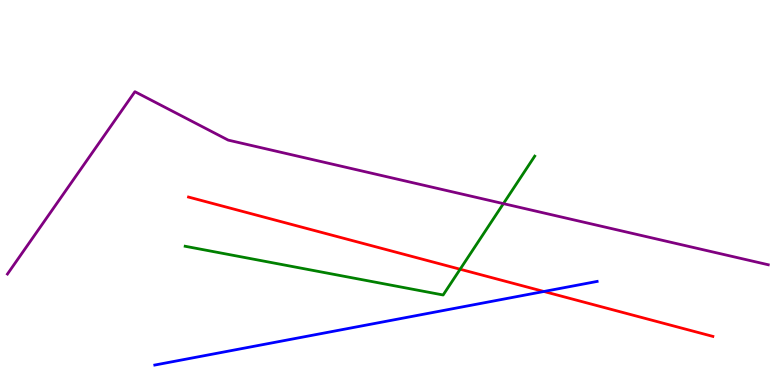[{'lines': ['blue', 'red'], 'intersections': [{'x': 7.02, 'y': 2.43}]}, {'lines': ['green', 'red'], 'intersections': [{'x': 5.94, 'y': 3.01}]}, {'lines': ['purple', 'red'], 'intersections': []}, {'lines': ['blue', 'green'], 'intersections': []}, {'lines': ['blue', 'purple'], 'intersections': []}, {'lines': ['green', 'purple'], 'intersections': [{'x': 6.5, 'y': 4.71}]}]